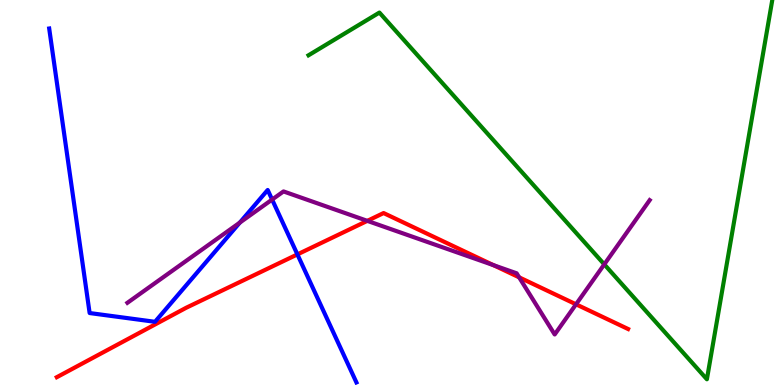[{'lines': ['blue', 'red'], 'intersections': [{'x': 3.84, 'y': 3.39}]}, {'lines': ['green', 'red'], 'intersections': []}, {'lines': ['purple', 'red'], 'intersections': [{'x': 4.74, 'y': 4.26}, {'x': 6.37, 'y': 3.11}, {'x': 6.7, 'y': 2.8}, {'x': 7.43, 'y': 2.1}]}, {'lines': ['blue', 'green'], 'intersections': []}, {'lines': ['blue', 'purple'], 'intersections': [{'x': 3.09, 'y': 4.22}, {'x': 3.51, 'y': 4.82}]}, {'lines': ['green', 'purple'], 'intersections': [{'x': 7.8, 'y': 3.13}]}]